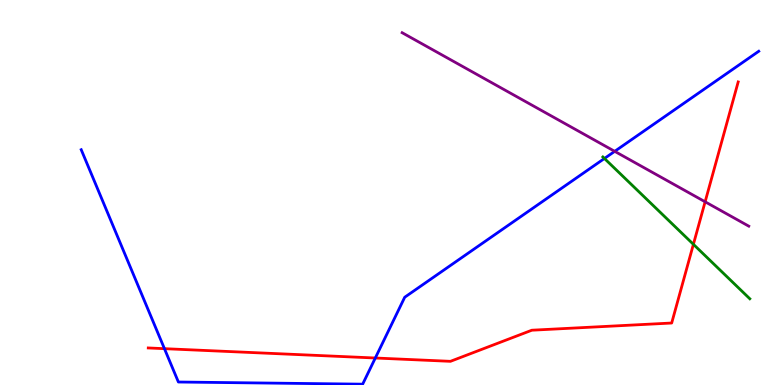[{'lines': ['blue', 'red'], 'intersections': [{'x': 2.12, 'y': 0.944}, {'x': 4.84, 'y': 0.701}]}, {'lines': ['green', 'red'], 'intersections': [{'x': 8.95, 'y': 3.65}]}, {'lines': ['purple', 'red'], 'intersections': [{'x': 9.1, 'y': 4.76}]}, {'lines': ['blue', 'green'], 'intersections': [{'x': 7.8, 'y': 5.88}]}, {'lines': ['blue', 'purple'], 'intersections': [{'x': 7.93, 'y': 6.07}]}, {'lines': ['green', 'purple'], 'intersections': []}]